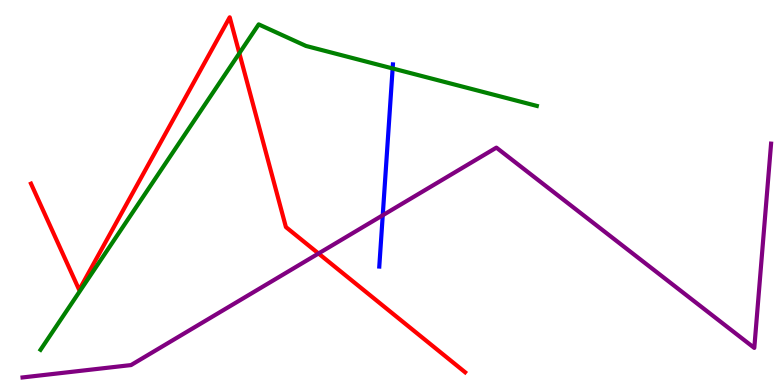[{'lines': ['blue', 'red'], 'intersections': []}, {'lines': ['green', 'red'], 'intersections': [{'x': 3.09, 'y': 8.62}]}, {'lines': ['purple', 'red'], 'intersections': [{'x': 4.11, 'y': 3.42}]}, {'lines': ['blue', 'green'], 'intersections': [{'x': 5.07, 'y': 8.22}]}, {'lines': ['blue', 'purple'], 'intersections': [{'x': 4.94, 'y': 4.41}]}, {'lines': ['green', 'purple'], 'intersections': []}]